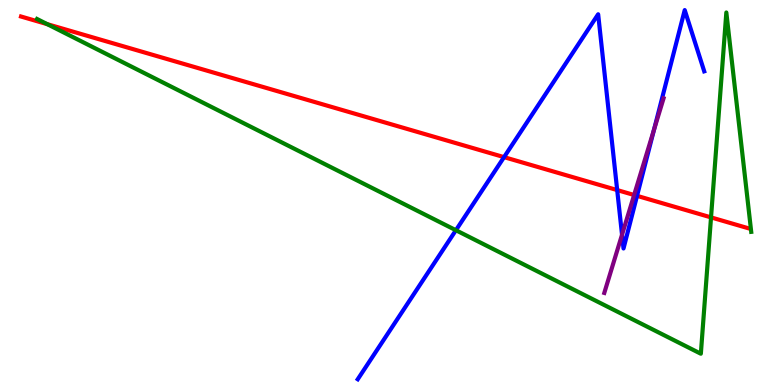[{'lines': ['blue', 'red'], 'intersections': [{'x': 6.5, 'y': 5.92}, {'x': 7.96, 'y': 5.06}, {'x': 8.22, 'y': 4.91}]}, {'lines': ['green', 'red'], 'intersections': [{'x': 0.609, 'y': 9.37}, {'x': 9.17, 'y': 4.35}]}, {'lines': ['purple', 'red'], 'intersections': [{'x': 8.18, 'y': 4.93}]}, {'lines': ['blue', 'green'], 'intersections': [{'x': 5.88, 'y': 4.02}]}, {'lines': ['blue', 'purple'], 'intersections': [{'x': 8.03, 'y': 3.9}, {'x': 8.44, 'y': 6.63}]}, {'lines': ['green', 'purple'], 'intersections': []}]